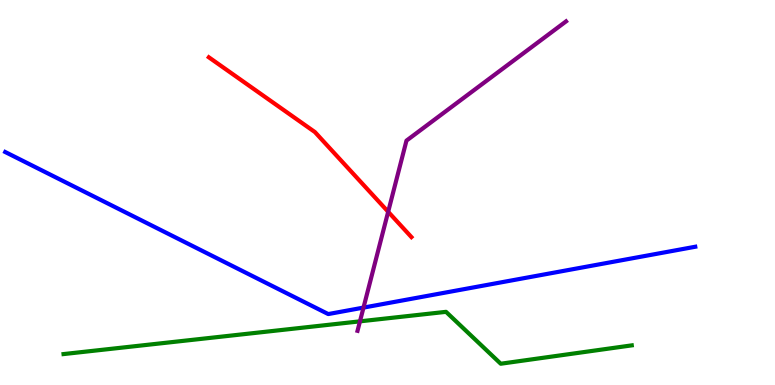[{'lines': ['blue', 'red'], 'intersections': []}, {'lines': ['green', 'red'], 'intersections': []}, {'lines': ['purple', 'red'], 'intersections': [{'x': 5.01, 'y': 4.5}]}, {'lines': ['blue', 'green'], 'intersections': []}, {'lines': ['blue', 'purple'], 'intersections': [{'x': 4.69, 'y': 2.01}]}, {'lines': ['green', 'purple'], 'intersections': [{'x': 4.64, 'y': 1.65}]}]